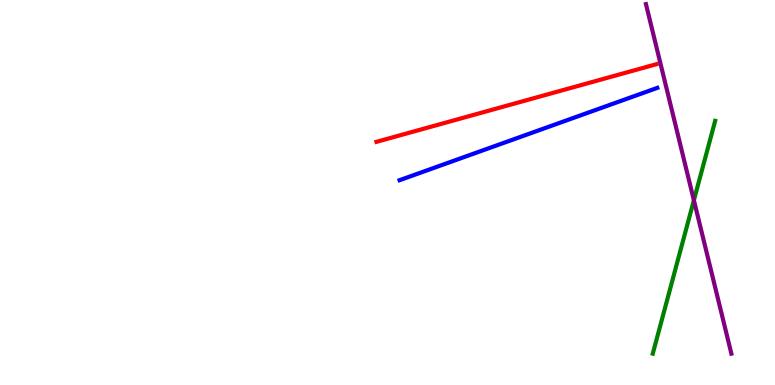[{'lines': ['blue', 'red'], 'intersections': []}, {'lines': ['green', 'red'], 'intersections': []}, {'lines': ['purple', 'red'], 'intersections': []}, {'lines': ['blue', 'green'], 'intersections': []}, {'lines': ['blue', 'purple'], 'intersections': []}, {'lines': ['green', 'purple'], 'intersections': [{'x': 8.95, 'y': 4.8}]}]